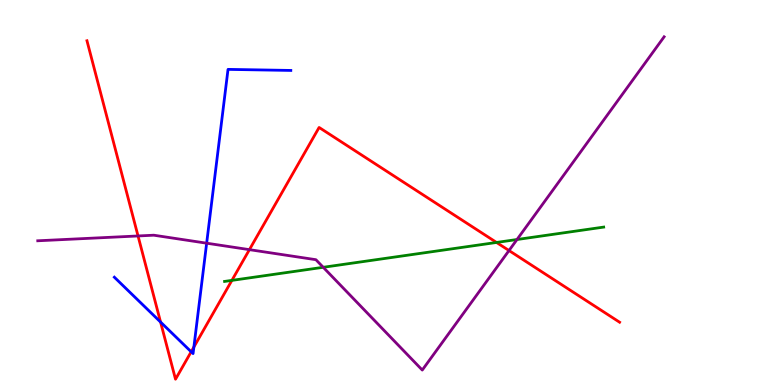[{'lines': ['blue', 'red'], 'intersections': [{'x': 2.07, 'y': 1.63}, {'x': 2.47, 'y': 0.863}, {'x': 2.5, 'y': 0.986}]}, {'lines': ['green', 'red'], 'intersections': [{'x': 2.99, 'y': 2.72}, {'x': 6.41, 'y': 3.7}]}, {'lines': ['purple', 'red'], 'intersections': [{'x': 1.78, 'y': 3.87}, {'x': 3.22, 'y': 3.52}, {'x': 6.57, 'y': 3.49}]}, {'lines': ['blue', 'green'], 'intersections': []}, {'lines': ['blue', 'purple'], 'intersections': [{'x': 2.67, 'y': 3.68}]}, {'lines': ['green', 'purple'], 'intersections': [{'x': 4.17, 'y': 3.06}, {'x': 6.67, 'y': 3.78}]}]